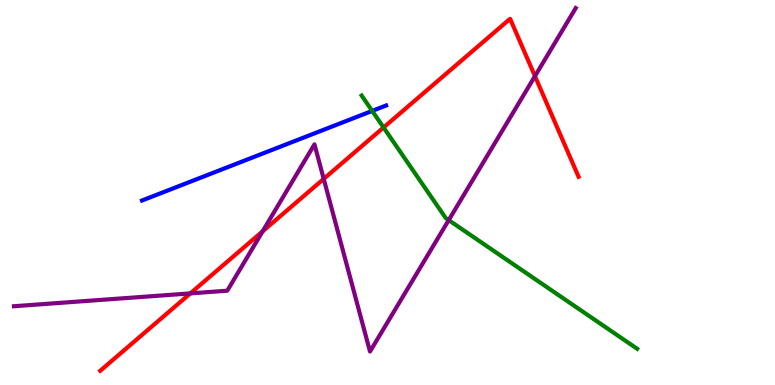[{'lines': ['blue', 'red'], 'intersections': []}, {'lines': ['green', 'red'], 'intersections': [{'x': 4.95, 'y': 6.69}]}, {'lines': ['purple', 'red'], 'intersections': [{'x': 2.46, 'y': 2.38}, {'x': 3.39, 'y': 3.99}, {'x': 4.18, 'y': 5.35}, {'x': 6.9, 'y': 8.02}]}, {'lines': ['blue', 'green'], 'intersections': [{'x': 4.8, 'y': 7.12}]}, {'lines': ['blue', 'purple'], 'intersections': []}, {'lines': ['green', 'purple'], 'intersections': [{'x': 5.79, 'y': 4.28}]}]